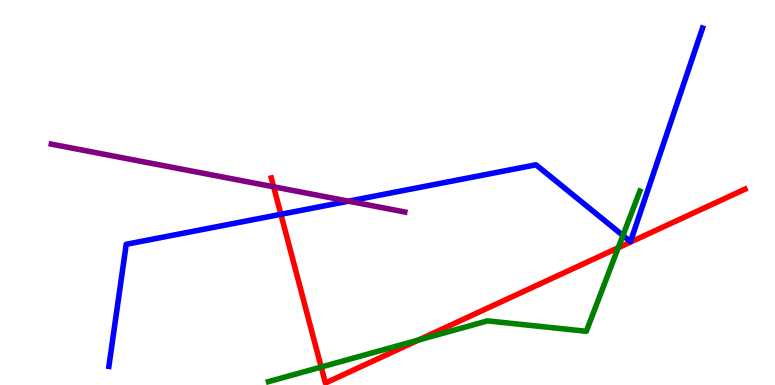[{'lines': ['blue', 'red'], 'intersections': [{'x': 3.62, 'y': 4.43}]}, {'lines': ['green', 'red'], 'intersections': [{'x': 4.14, 'y': 0.467}, {'x': 5.4, 'y': 1.17}, {'x': 7.98, 'y': 3.57}]}, {'lines': ['purple', 'red'], 'intersections': [{'x': 3.53, 'y': 5.15}]}, {'lines': ['blue', 'green'], 'intersections': [{'x': 8.04, 'y': 3.88}]}, {'lines': ['blue', 'purple'], 'intersections': [{'x': 4.5, 'y': 4.77}]}, {'lines': ['green', 'purple'], 'intersections': []}]